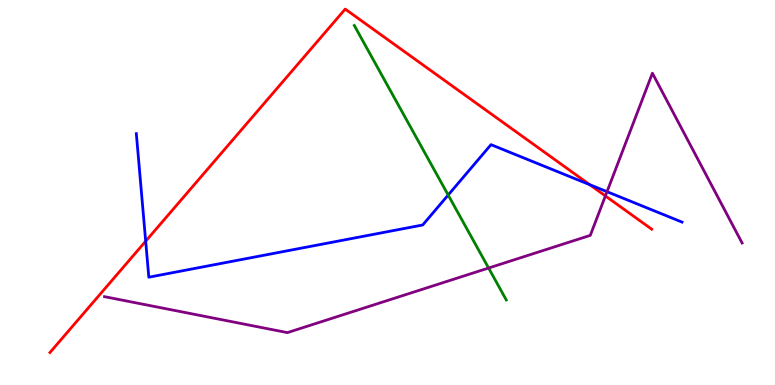[{'lines': ['blue', 'red'], 'intersections': [{'x': 1.88, 'y': 3.74}, {'x': 7.61, 'y': 5.2}]}, {'lines': ['green', 'red'], 'intersections': []}, {'lines': ['purple', 'red'], 'intersections': [{'x': 7.81, 'y': 4.91}]}, {'lines': ['blue', 'green'], 'intersections': [{'x': 5.78, 'y': 4.93}]}, {'lines': ['blue', 'purple'], 'intersections': [{'x': 7.83, 'y': 5.02}]}, {'lines': ['green', 'purple'], 'intersections': [{'x': 6.3, 'y': 3.04}]}]